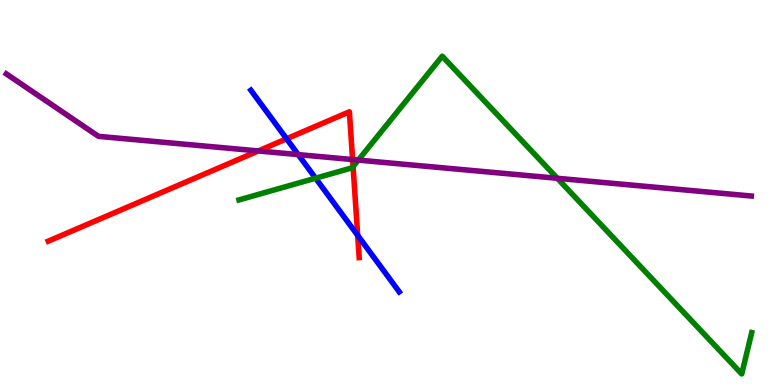[{'lines': ['blue', 'red'], 'intersections': [{'x': 3.7, 'y': 6.4}, {'x': 4.62, 'y': 3.89}]}, {'lines': ['green', 'red'], 'intersections': [{'x': 4.56, 'y': 5.67}]}, {'lines': ['purple', 'red'], 'intersections': [{'x': 3.33, 'y': 6.08}, {'x': 4.55, 'y': 5.86}]}, {'lines': ['blue', 'green'], 'intersections': [{'x': 4.07, 'y': 5.37}]}, {'lines': ['blue', 'purple'], 'intersections': [{'x': 3.85, 'y': 5.98}]}, {'lines': ['green', 'purple'], 'intersections': [{'x': 4.62, 'y': 5.84}, {'x': 7.19, 'y': 5.37}]}]